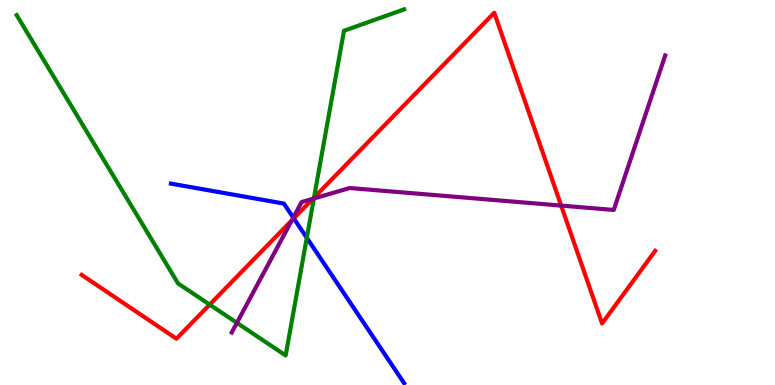[{'lines': ['blue', 'red'], 'intersections': [{'x': 3.79, 'y': 4.33}]}, {'lines': ['green', 'red'], 'intersections': [{'x': 2.71, 'y': 2.09}, {'x': 4.05, 'y': 4.87}]}, {'lines': ['purple', 'red'], 'intersections': [{'x': 3.77, 'y': 4.28}, {'x': 4.04, 'y': 4.84}, {'x': 7.24, 'y': 4.66}]}, {'lines': ['blue', 'green'], 'intersections': [{'x': 3.96, 'y': 3.82}]}, {'lines': ['blue', 'purple'], 'intersections': [{'x': 3.78, 'y': 4.35}]}, {'lines': ['green', 'purple'], 'intersections': [{'x': 3.06, 'y': 1.61}, {'x': 4.05, 'y': 4.84}]}]